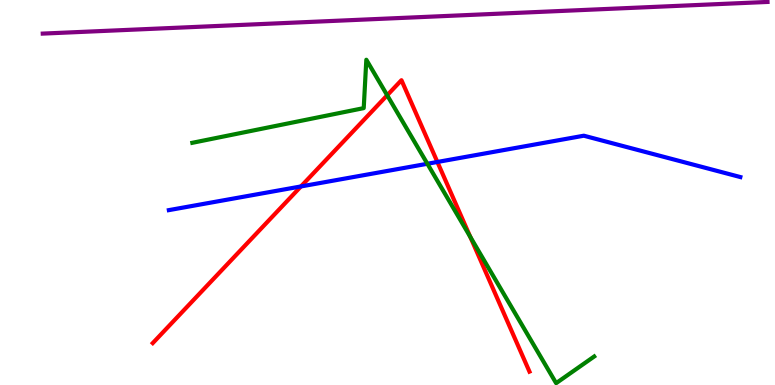[{'lines': ['blue', 'red'], 'intersections': [{'x': 3.88, 'y': 5.16}, {'x': 5.64, 'y': 5.79}]}, {'lines': ['green', 'red'], 'intersections': [{'x': 5.0, 'y': 7.53}, {'x': 6.07, 'y': 3.85}]}, {'lines': ['purple', 'red'], 'intersections': []}, {'lines': ['blue', 'green'], 'intersections': [{'x': 5.51, 'y': 5.75}]}, {'lines': ['blue', 'purple'], 'intersections': []}, {'lines': ['green', 'purple'], 'intersections': []}]